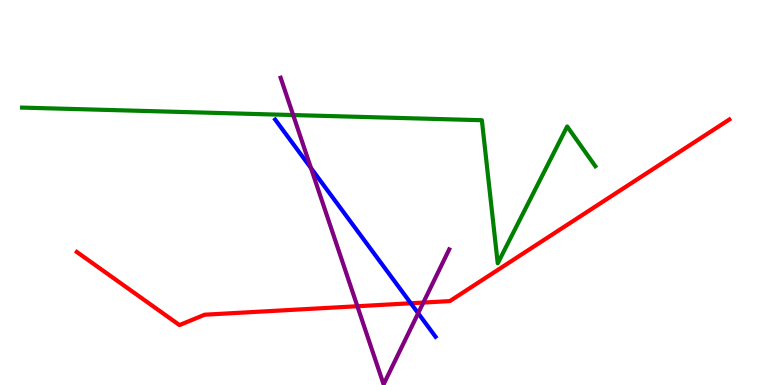[{'lines': ['blue', 'red'], 'intersections': [{'x': 5.3, 'y': 2.12}]}, {'lines': ['green', 'red'], 'intersections': []}, {'lines': ['purple', 'red'], 'intersections': [{'x': 4.61, 'y': 2.05}, {'x': 5.46, 'y': 2.14}]}, {'lines': ['blue', 'green'], 'intersections': []}, {'lines': ['blue', 'purple'], 'intersections': [{'x': 4.01, 'y': 5.64}, {'x': 5.4, 'y': 1.86}]}, {'lines': ['green', 'purple'], 'intersections': [{'x': 3.78, 'y': 7.01}]}]